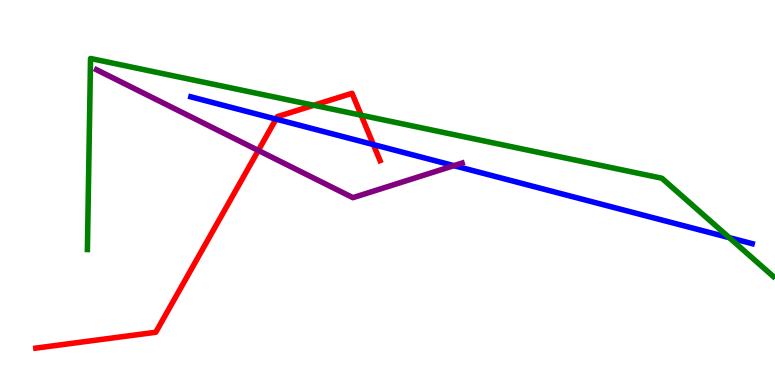[{'lines': ['blue', 'red'], 'intersections': [{'x': 3.56, 'y': 6.91}, {'x': 4.82, 'y': 6.24}]}, {'lines': ['green', 'red'], 'intersections': [{'x': 4.05, 'y': 7.27}, {'x': 4.66, 'y': 7.01}]}, {'lines': ['purple', 'red'], 'intersections': [{'x': 3.33, 'y': 6.09}]}, {'lines': ['blue', 'green'], 'intersections': [{'x': 9.41, 'y': 3.83}]}, {'lines': ['blue', 'purple'], 'intersections': [{'x': 5.86, 'y': 5.7}]}, {'lines': ['green', 'purple'], 'intersections': []}]